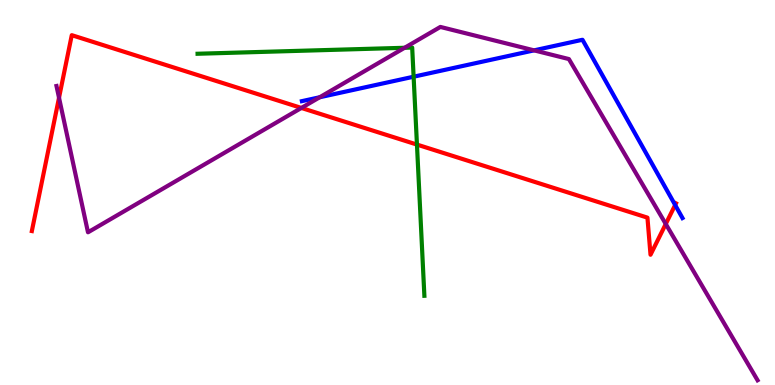[{'lines': ['blue', 'red'], 'intersections': [{'x': 8.71, 'y': 4.68}]}, {'lines': ['green', 'red'], 'intersections': [{'x': 5.38, 'y': 6.24}]}, {'lines': ['purple', 'red'], 'intersections': [{'x': 0.762, 'y': 7.46}, {'x': 3.89, 'y': 7.2}, {'x': 8.59, 'y': 4.18}]}, {'lines': ['blue', 'green'], 'intersections': [{'x': 5.34, 'y': 8.01}]}, {'lines': ['blue', 'purple'], 'intersections': [{'x': 4.13, 'y': 7.47}, {'x': 6.89, 'y': 8.69}]}, {'lines': ['green', 'purple'], 'intersections': [{'x': 5.22, 'y': 8.76}]}]